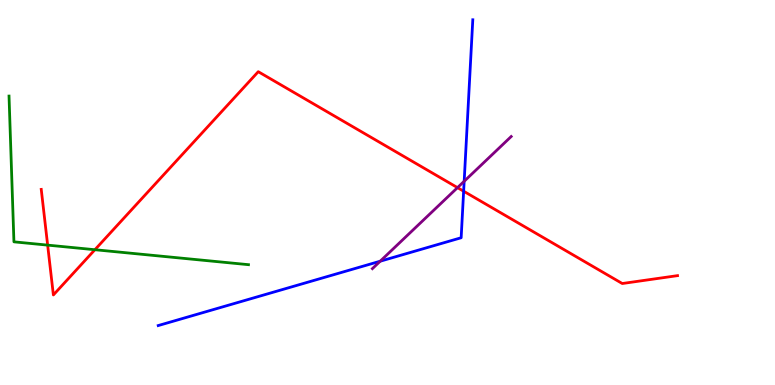[{'lines': ['blue', 'red'], 'intersections': [{'x': 5.98, 'y': 5.03}]}, {'lines': ['green', 'red'], 'intersections': [{'x': 0.615, 'y': 3.63}, {'x': 1.22, 'y': 3.51}]}, {'lines': ['purple', 'red'], 'intersections': [{'x': 5.9, 'y': 5.13}]}, {'lines': ['blue', 'green'], 'intersections': []}, {'lines': ['blue', 'purple'], 'intersections': [{'x': 4.91, 'y': 3.22}, {'x': 5.99, 'y': 5.29}]}, {'lines': ['green', 'purple'], 'intersections': []}]